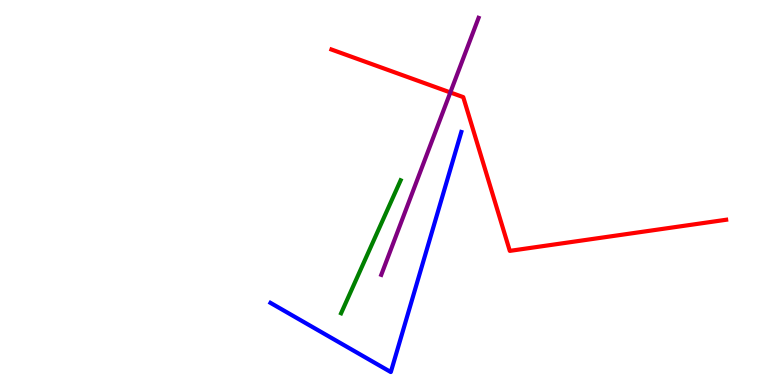[{'lines': ['blue', 'red'], 'intersections': []}, {'lines': ['green', 'red'], 'intersections': []}, {'lines': ['purple', 'red'], 'intersections': [{'x': 5.81, 'y': 7.6}]}, {'lines': ['blue', 'green'], 'intersections': []}, {'lines': ['blue', 'purple'], 'intersections': []}, {'lines': ['green', 'purple'], 'intersections': []}]